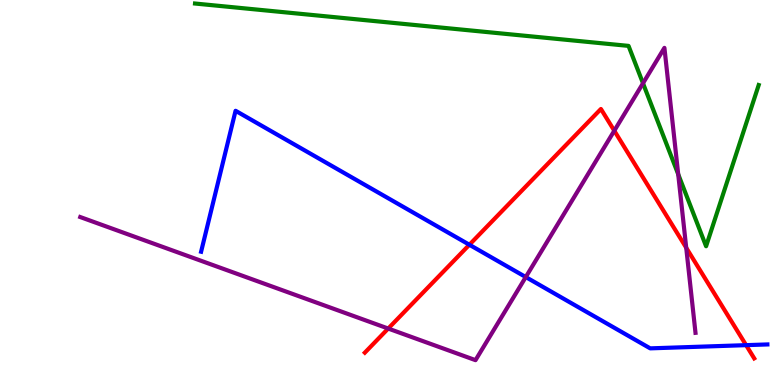[{'lines': ['blue', 'red'], 'intersections': [{'x': 6.06, 'y': 3.64}, {'x': 9.63, 'y': 1.03}]}, {'lines': ['green', 'red'], 'intersections': []}, {'lines': ['purple', 'red'], 'intersections': [{'x': 5.01, 'y': 1.47}, {'x': 7.93, 'y': 6.6}, {'x': 8.85, 'y': 3.57}]}, {'lines': ['blue', 'green'], 'intersections': []}, {'lines': ['blue', 'purple'], 'intersections': [{'x': 6.78, 'y': 2.8}]}, {'lines': ['green', 'purple'], 'intersections': [{'x': 8.3, 'y': 7.84}, {'x': 8.75, 'y': 5.47}]}]